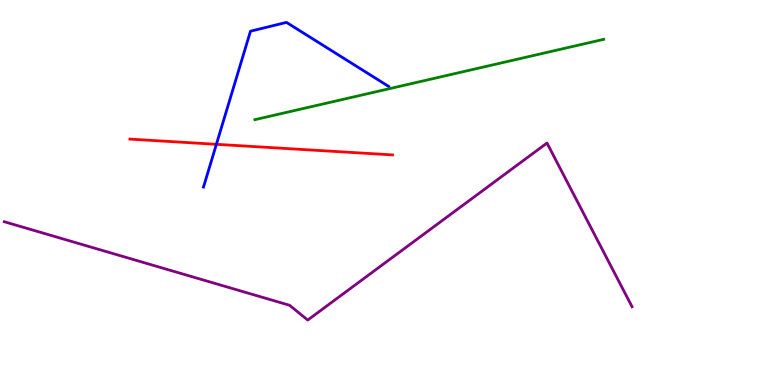[{'lines': ['blue', 'red'], 'intersections': [{'x': 2.79, 'y': 6.25}]}, {'lines': ['green', 'red'], 'intersections': []}, {'lines': ['purple', 'red'], 'intersections': []}, {'lines': ['blue', 'green'], 'intersections': []}, {'lines': ['blue', 'purple'], 'intersections': []}, {'lines': ['green', 'purple'], 'intersections': []}]